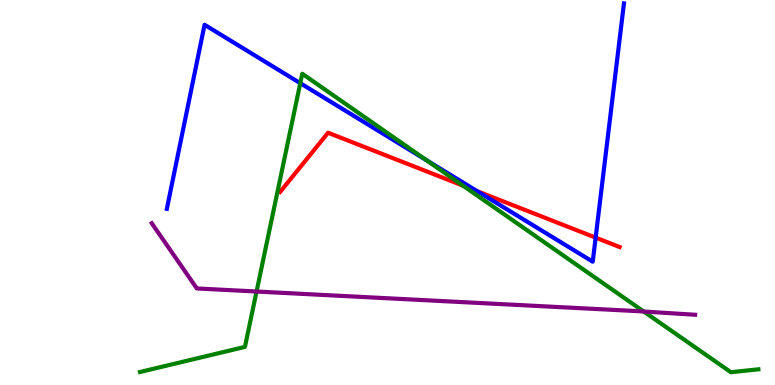[{'lines': ['blue', 'red'], 'intersections': [{'x': 6.16, 'y': 5.03}, {'x': 7.69, 'y': 3.83}]}, {'lines': ['green', 'red'], 'intersections': [{'x': 5.97, 'y': 5.18}]}, {'lines': ['purple', 'red'], 'intersections': []}, {'lines': ['blue', 'green'], 'intersections': [{'x': 3.87, 'y': 7.84}, {'x': 5.5, 'y': 5.84}]}, {'lines': ['blue', 'purple'], 'intersections': []}, {'lines': ['green', 'purple'], 'intersections': [{'x': 3.31, 'y': 2.43}, {'x': 8.31, 'y': 1.91}]}]